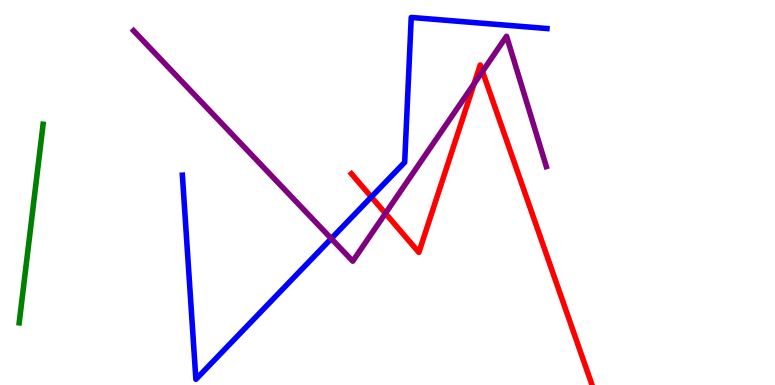[{'lines': ['blue', 'red'], 'intersections': [{'x': 4.79, 'y': 4.88}]}, {'lines': ['green', 'red'], 'intersections': []}, {'lines': ['purple', 'red'], 'intersections': [{'x': 4.97, 'y': 4.46}, {'x': 6.12, 'y': 7.83}, {'x': 6.23, 'y': 8.14}]}, {'lines': ['blue', 'green'], 'intersections': []}, {'lines': ['blue', 'purple'], 'intersections': [{'x': 4.27, 'y': 3.8}]}, {'lines': ['green', 'purple'], 'intersections': []}]